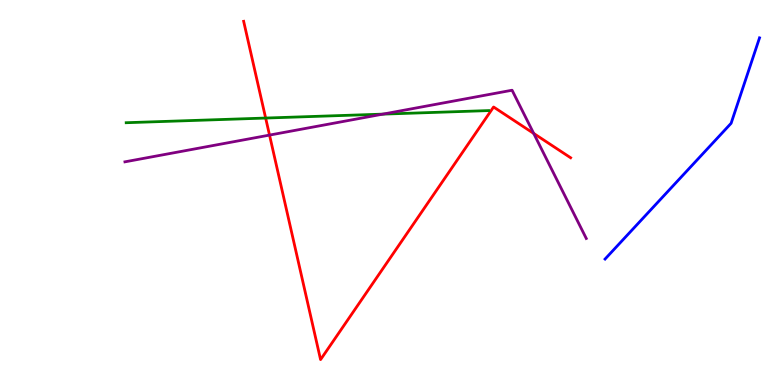[{'lines': ['blue', 'red'], 'intersections': []}, {'lines': ['green', 'red'], 'intersections': [{'x': 3.43, 'y': 6.93}]}, {'lines': ['purple', 'red'], 'intersections': [{'x': 3.48, 'y': 6.49}, {'x': 6.89, 'y': 6.53}]}, {'lines': ['blue', 'green'], 'intersections': []}, {'lines': ['blue', 'purple'], 'intersections': []}, {'lines': ['green', 'purple'], 'intersections': [{'x': 4.94, 'y': 7.04}]}]